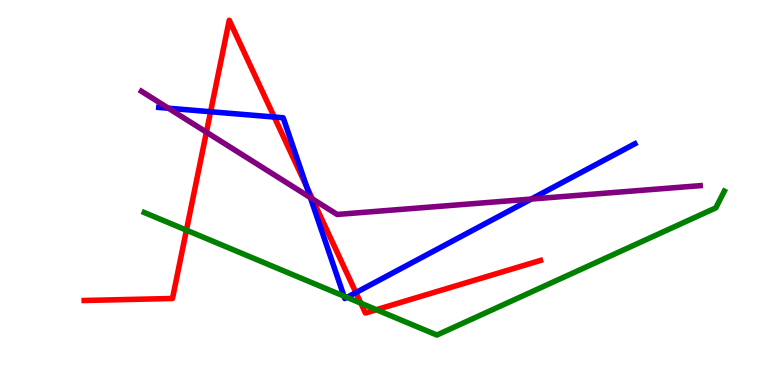[{'lines': ['blue', 'red'], 'intersections': [{'x': 2.72, 'y': 7.1}, {'x': 3.54, 'y': 6.96}, {'x': 3.96, 'y': 5.15}, {'x': 4.59, 'y': 2.4}]}, {'lines': ['green', 'red'], 'intersections': [{'x': 2.41, 'y': 4.02}, {'x': 4.66, 'y': 2.12}, {'x': 4.86, 'y': 1.96}]}, {'lines': ['purple', 'red'], 'intersections': [{'x': 2.66, 'y': 6.57}, {'x': 4.03, 'y': 4.84}]}, {'lines': ['blue', 'green'], 'intersections': [{'x': 4.44, 'y': 2.31}, {'x': 4.48, 'y': 2.28}]}, {'lines': ['blue', 'purple'], 'intersections': [{'x': 2.17, 'y': 7.19}, {'x': 4.01, 'y': 4.87}, {'x': 6.85, 'y': 4.83}]}, {'lines': ['green', 'purple'], 'intersections': []}]